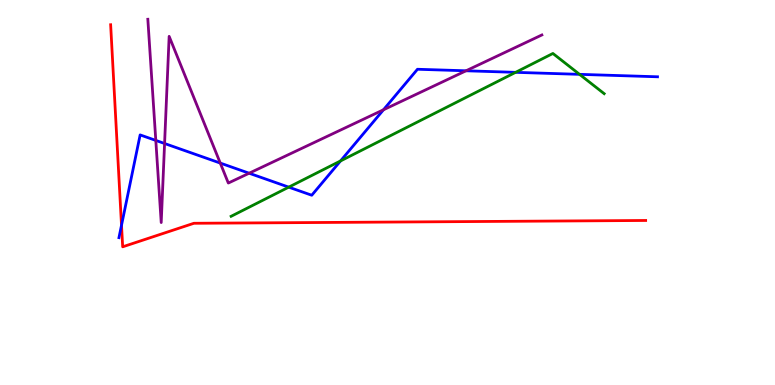[{'lines': ['blue', 'red'], 'intersections': [{'x': 1.57, 'y': 4.15}]}, {'lines': ['green', 'red'], 'intersections': []}, {'lines': ['purple', 'red'], 'intersections': []}, {'lines': ['blue', 'green'], 'intersections': [{'x': 3.73, 'y': 5.14}, {'x': 4.39, 'y': 5.82}, {'x': 6.65, 'y': 8.12}, {'x': 7.48, 'y': 8.07}]}, {'lines': ['blue', 'purple'], 'intersections': [{'x': 2.01, 'y': 6.35}, {'x': 2.12, 'y': 6.27}, {'x': 2.84, 'y': 5.76}, {'x': 3.21, 'y': 5.5}, {'x': 4.95, 'y': 7.15}, {'x': 6.01, 'y': 8.16}]}, {'lines': ['green', 'purple'], 'intersections': []}]